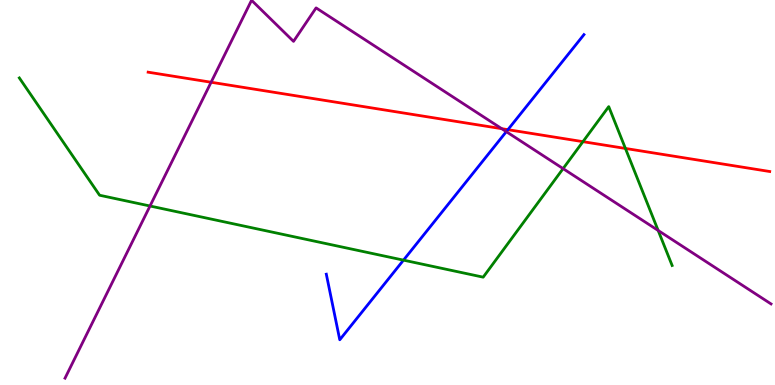[{'lines': ['blue', 'red'], 'intersections': [{'x': 6.55, 'y': 6.63}]}, {'lines': ['green', 'red'], 'intersections': [{'x': 7.52, 'y': 6.32}, {'x': 8.07, 'y': 6.14}]}, {'lines': ['purple', 'red'], 'intersections': [{'x': 2.72, 'y': 7.86}, {'x': 6.47, 'y': 6.66}]}, {'lines': ['blue', 'green'], 'intersections': [{'x': 5.21, 'y': 3.24}]}, {'lines': ['blue', 'purple'], 'intersections': [{'x': 6.53, 'y': 6.58}]}, {'lines': ['green', 'purple'], 'intersections': [{'x': 1.94, 'y': 4.65}, {'x': 7.27, 'y': 5.62}, {'x': 8.49, 'y': 4.01}]}]